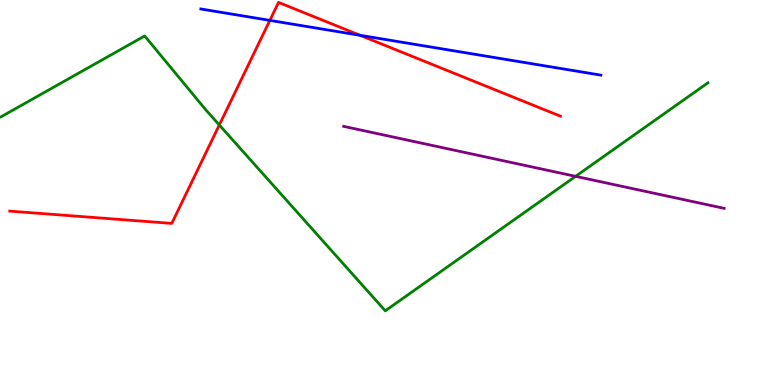[{'lines': ['blue', 'red'], 'intersections': [{'x': 3.48, 'y': 9.47}, {'x': 4.65, 'y': 9.08}]}, {'lines': ['green', 'red'], 'intersections': [{'x': 2.83, 'y': 6.75}]}, {'lines': ['purple', 'red'], 'intersections': []}, {'lines': ['blue', 'green'], 'intersections': []}, {'lines': ['blue', 'purple'], 'intersections': []}, {'lines': ['green', 'purple'], 'intersections': [{'x': 7.43, 'y': 5.42}]}]